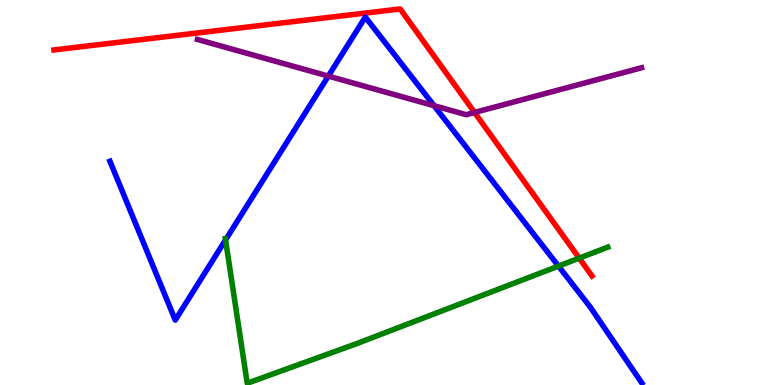[{'lines': ['blue', 'red'], 'intersections': []}, {'lines': ['green', 'red'], 'intersections': [{'x': 7.47, 'y': 3.3}]}, {'lines': ['purple', 'red'], 'intersections': [{'x': 6.12, 'y': 7.08}]}, {'lines': ['blue', 'green'], 'intersections': [{'x': 2.91, 'y': 3.77}, {'x': 7.21, 'y': 3.09}]}, {'lines': ['blue', 'purple'], 'intersections': [{'x': 4.24, 'y': 8.02}, {'x': 5.6, 'y': 7.25}]}, {'lines': ['green', 'purple'], 'intersections': []}]